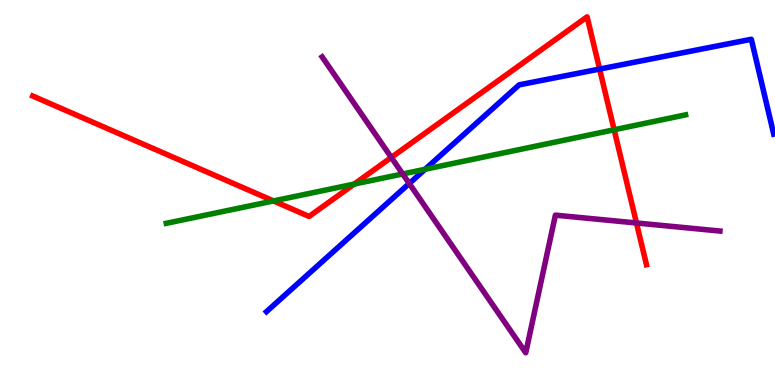[{'lines': ['blue', 'red'], 'intersections': [{'x': 7.74, 'y': 8.21}]}, {'lines': ['green', 'red'], 'intersections': [{'x': 3.53, 'y': 4.78}, {'x': 4.57, 'y': 5.22}, {'x': 7.92, 'y': 6.63}]}, {'lines': ['purple', 'red'], 'intersections': [{'x': 5.05, 'y': 5.91}, {'x': 8.21, 'y': 4.21}]}, {'lines': ['blue', 'green'], 'intersections': [{'x': 5.49, 'y': 5.6}]}, {'lines': ['blue', 'purple'], 'intersections': [{'x': 5.28, 'y': 5.23}]}, {'lines': ['green', 'purple'], 'intersections': [{'x': 5.2, 'y': 5.48}]}]